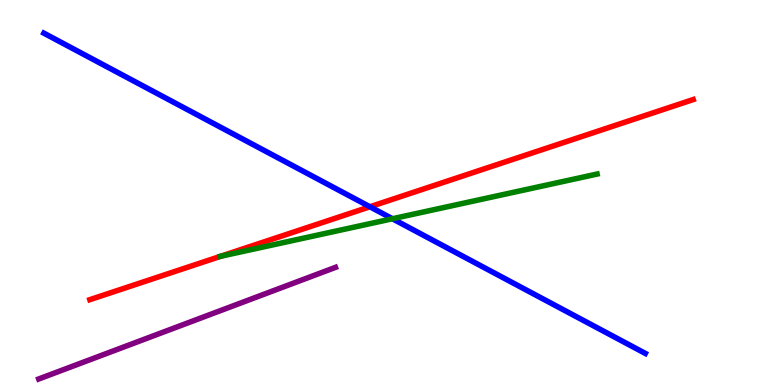[{'lines': ['blue', 'red'], 'intersections': [{'x': 4.77, 'y': 4.63}]}, {'lines': ['green', 'red'], 'intersections': [{'x': 2.85, 'y': 3.34}]}, {'lines': ['purple', 'red'], 'intersections': []}, {'lines': ['blue', 'green'], 'intersections': [{'x': 5.06, 'y': 4.32}]}, {'lines': ['blue', 'purple'], 'intersections': []}, {'lines': ['green', 'purple'], 'intersections': []}]